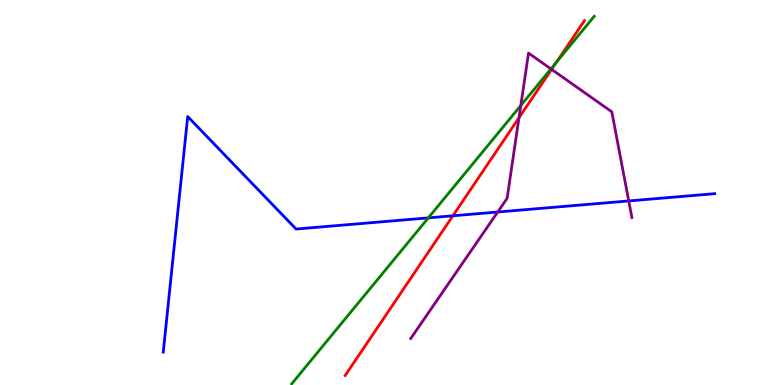[{'lines': ['blue', 'red'], 'intersections': [{'x': 5.84, 'y': 4.39}]}, {'lines': ['green', 'red'], 'intersections': [{'x': 7.18, 'y': 8.38}]}, {'lines': ['purple', 'red'], 'intersections': [{'x': 6.7, 'y': 6.94}, {'x': 7.12, 'y': 8.2}]}, {'lines': ['blue', 'green'], 'intersections': [{'x': 5.53, 'y': 4.34}]}, {'lines': ['blue', 'purple'], 'intersections': [{'x': 6.42, 'y': 4.49}, {'x': 8.11, 'y': 4.78}]}, {'lines': ['green', 'purple'], 'intersections': [{'x': 6.72, 'y': 7.26}, {'x': 7.11, 'y': 8.21}]}]